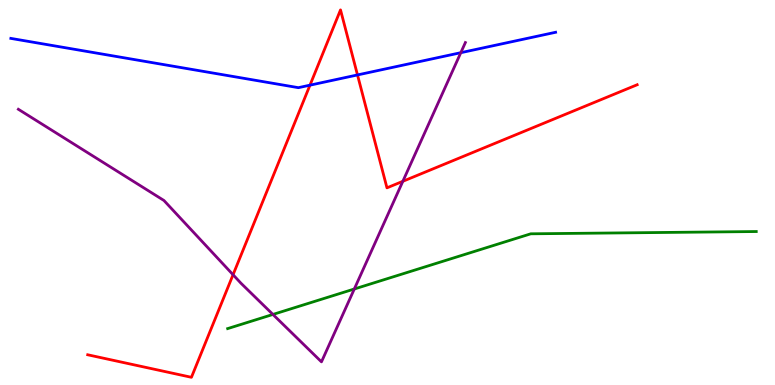[{'lines': ['blue', 'red'], 'intersections': [{'x': 4.0, 'y': 7.79}, {'x': 4.61, 'y': 8.05}]}, {'lines': ['green', 'red'], 'intersections': []}, {'lines': ['purple', 'red'], 'intersections': [{'x': 3.01, 'y': 2.86}, {'x': 5.2, 'y': 5.29}]}, {'lines': ['blue', 'green'], 'intersections': []}, {'lines': ['blue', 'purple'], 'intersections': [{'x': 5.95, 'y': 8.63}]}, {'lines': ['green', 'purple'], 'intersections': [{'x': 3.52, 'y': 1.83}, {'x': 4.57, 'y': 2.49}]}]